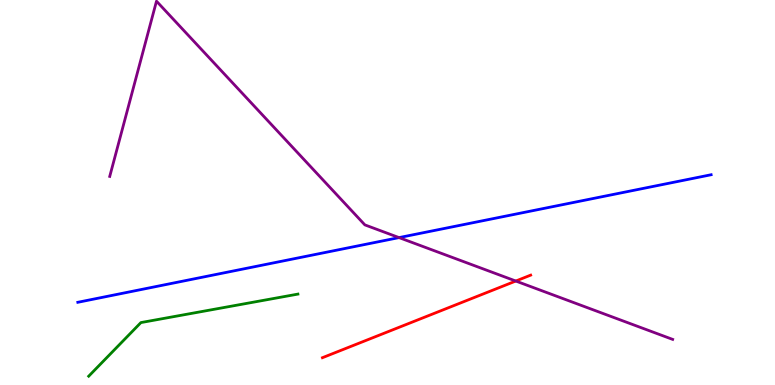[{'lines': ['blue', 'red'], 'intersections': []}, {'lines': ['green', 'red'], 'intersections': []}, {'lines': ['purple', 'red'], 'intersections': [{'x': 6.66, 'y': 2.7}]}, {'lines': ['blue', 'green'], 'intersections': []}, {'lines': ['blue', 'purple'], 'intersections': [{'x': 5.15, 'y': 3.83}]}, {'lines': ['green', 'purple'], 'intersections': []}]